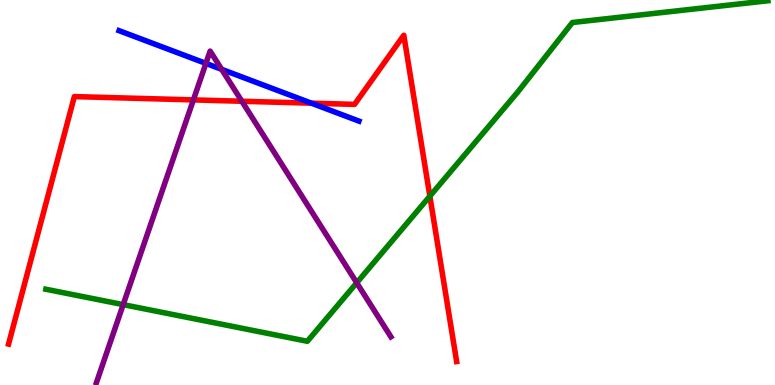[{'lines': ['blue', 'red'], 'intersections': [{'x': 4.02, 'y': 7.32}]}, {'lines': ['green', 'red'], 'intersections': [{'x': 5.55, 'y': 4.9}]}, {'lines': ['purple', 'red'], 'intersections': [{'x': 2.5, 'y': 7.41}, {'x': 3.12, 'y': 7.37}]}, {'lines': ['blue', 'green'], 'intersections': []}, {'lines': ['blue', 'purple'], 'intersections': [{'x': 2.66, 'y': 8.35}, {'x': 2.86, 'y': 8.2}]}, {'lines': ['green', 'purple'], 'intersections': [{'x': 1.59, 'y': 2.09}, {'x': 4.6, 'y': 2.65}]}]